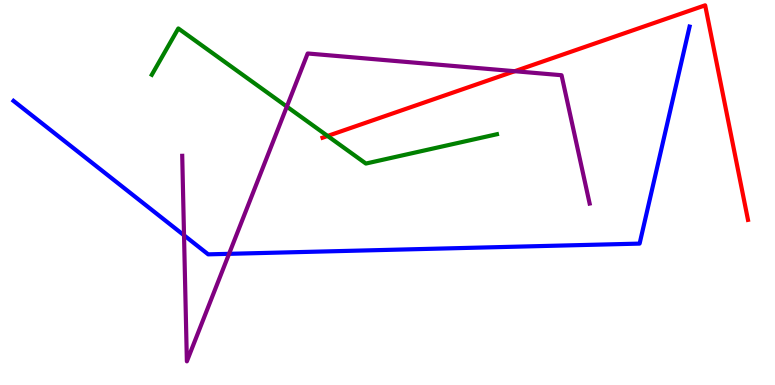[{'lines': ['blue', 'red'], 'intersections': []}, {'lines': ['green', 'red'], 'intersections': [{'x': 4.23, 'y': 6.47}]}, {'lines': ['purple', 'red'], 'intersections': [{'x': 6.64, 'y': 8.15}]}, {'lines': ['blue', 'green'], 'intersections': []}, {'lines': ['blue', 'purple'], 'intersections': [{'x': 2.37, 'y': 3.89}, {'x': 2.96, 'y': 3.41}]}, {'lines': ['green', 'purple'], 'intersections': [{'x': 3.7, 'y': 7.23}]}]